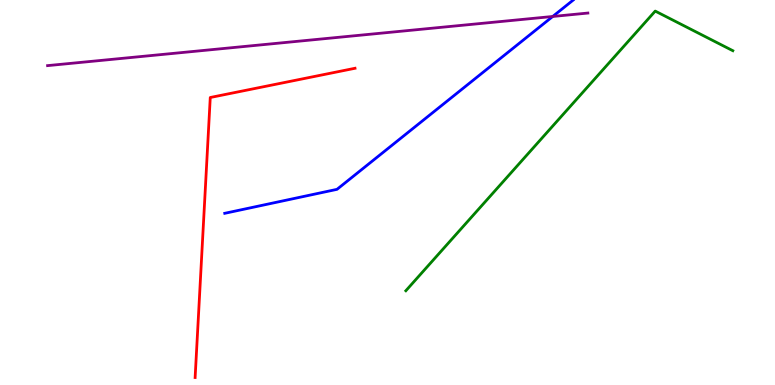[{'lines': ['blue', 'red'], 'intersections': []}, {'lines': ['green', 'red'], 'intersections': []}, {'lines': ['purple', 'red'], 'intersections': []}, {'lines': ['blue', 'green'], 'intersections': []}, {'lines': ['blue', 'purple'], 'intersections': [{'x': 7.13, 'y': 9.57}]}, {'lines': ['green', 'purple'], 'intersections': []}]